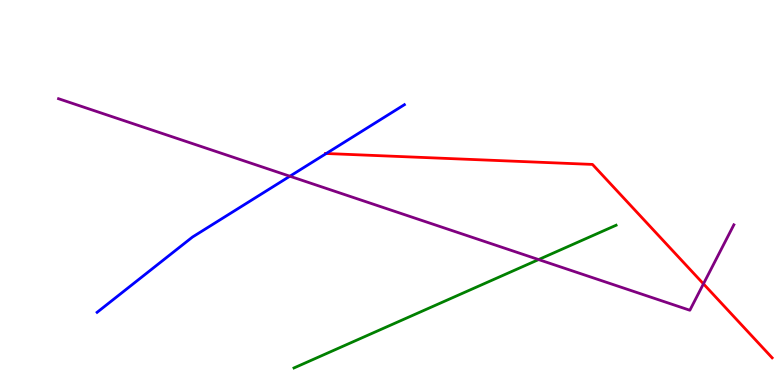[{'lines': ['blue', 'red'], 'intersections': [{'x': 4.21, 'y': 6.01}]}, {'lines': ['green', 'red'], 'intersections': []}, {'lines': ['purple', 'red'], 'intersections': [{'x': 9.08, 'y': 2.63}]}, {'lines': ['blue', 'green'], 'intersections': []}, {'lines': ['blue', 'purple'], 'intersections': [{'x': 3.74, 'y': 5.42}]}, {'lines': ['green', 'purple'], 'intersections': [{'x': 6.95, 'y': 3.26}]}]